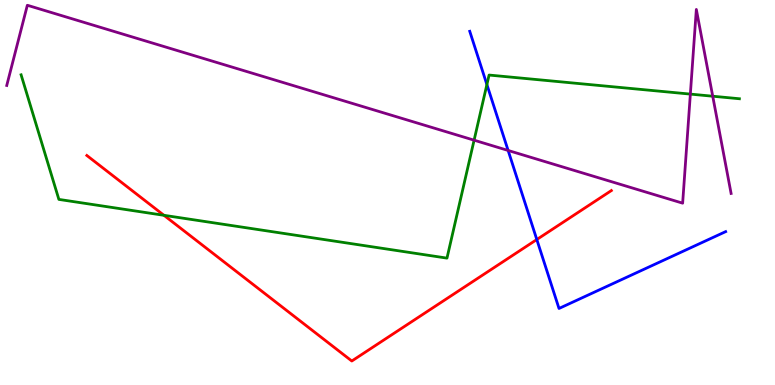[{'lines': ['blue', 'red'], 'intersections': [{'x': 6.93, 'y': 3.78}]}, {'lines': ['green', 'red'], 'intersections': [{'x': 2.12, 'y': 4.41}]}, {'lines': ['purple', 'red'], 'intersections': []}, {'lines': ['blue', 'green'], 'intersections': [{'x': 6.28, 'y': 7.8}]}, {'lines': ['blue', 'purple'], 'intersections': [{'x': 6.56, 'y': 6.09}]}, {'lines': ['green', 'purple'], 'intersections': [{'x': 6.12, 'y': 6.36}, {'x': 8.91, 'y': 7.56}, {'x': 9.2, 'y': 7.5}]}]